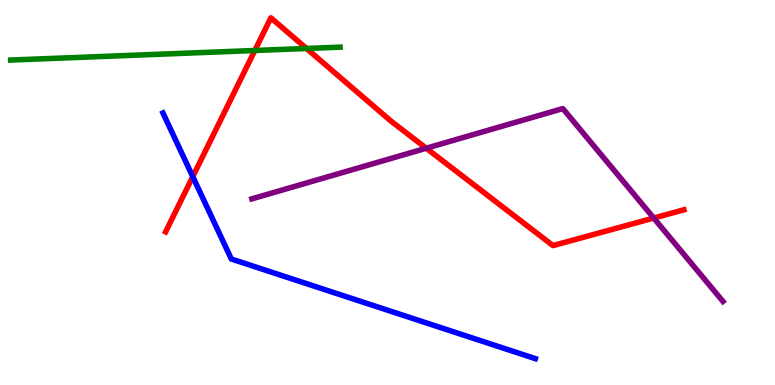[{'lines': ['blue', 'red'], 'intersections': [{'x': 2.49, 'y': 5.41}]}, {'lines': ['green', 'red'], 'intersections': [{'x': 3.29, 'y': 8.69}, {'x': 3.95, 'y': 8.74}]}, {'lines': ['purple', 'red'], 'intersections': [{'x': 5.5, 'y': 6.15}, {'x': 8.44, 'y': 4.34}]}, {'lines': ['blue', 'green'], 'intersections': []}, {'lines': ['blue', 'purple'], 'intersections': []}, {'lines': ['green', 'purple'], 'intersections': []}]